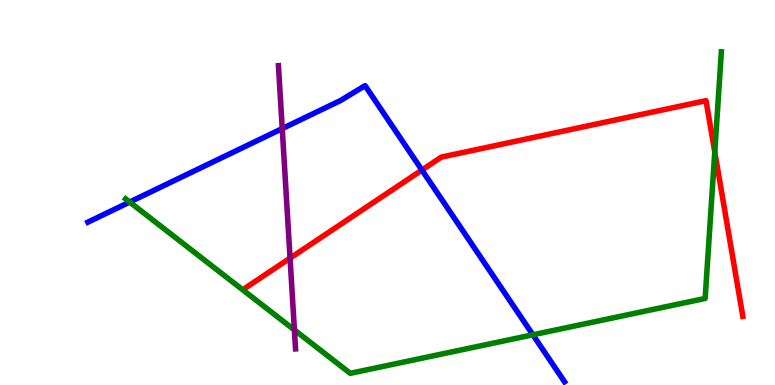[{'lines': ['blue', 'red'], 'intersections': [{'x': 5.44, 'y': 5.58}]}, {'lines': ['green', 'red'], 'intersections': [{'x': 9.22, 'y': 6.05}]}, {'lines': ['purple', 'red'], 'intersections': [{'x': 3.74, 'y': 3.3}]}, {'lines': ['blue', 'green'], 'intersections': [{'x': 1.67, 'y': 4.75}, {'x': 6.88, 'y': 1.3}]}, {'lines': ['blue', 'purple'], 'intersections': [{'x': 3.64, 'y': 6.66}]}, {'lines': ['green', 'purple'], 'intersections': [{'x': 3.8, 'y': 1.43}]}]